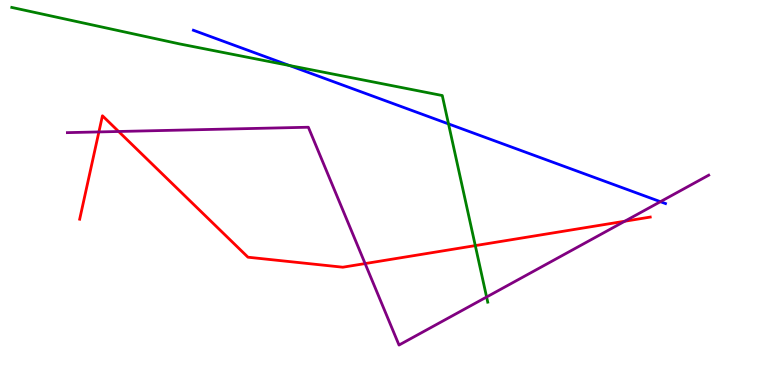[{'lines': ['blue', 'red'], 'intersections': []}, {'lines': ['green', 'red'], 'intersections': [{'x': 6.13, 'y': 3.62}]}, {'lines': ['purple', 'red'], 'intersections': [{'x': 1.28, 'y': 6.57}, {'x': 1.53, 'y': 6.58}, {'x': 4.71, 'y': 3.15}, {'x': 8.06, 'y': 4.25}]}, {'lines': ['blue', 'green'], 'intersections': [{'x': 3.73, 'y': 8.3}, {'x': 5.79, 'y': 6.78}]}, {'lines': ['blue', 'purple'], 'intersections': [{'x': 8.52, 'y': 4.76}]}, {'lines': ['green', 'purple'], 'intersections': [{'x': 6.28, 'y': 2.29}]}]